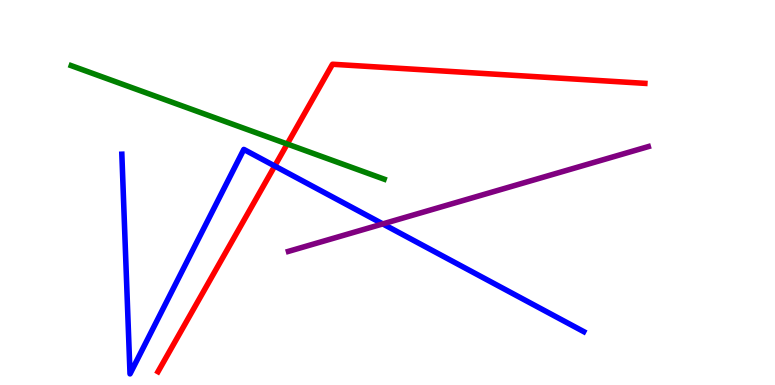[{'lines': ['blue', 'red'], 'intersections': [{'x': 3.55, 'y': 5.69}]}, {'lines': ['green', 'red'], 'intersections': [{'x': 3.71, 'y': 6.26}]}, {'lines': ['purple', 'red'], 'intersections': []}, {'lines': ['blue', 'green'], 'intersections': []}, {'lines': ['blue', 'purple'], 'intersections': [{'x': 4.94, 'y': 4.18}]}, {'lines': ['green', 'purple'], 'intersections': []}]